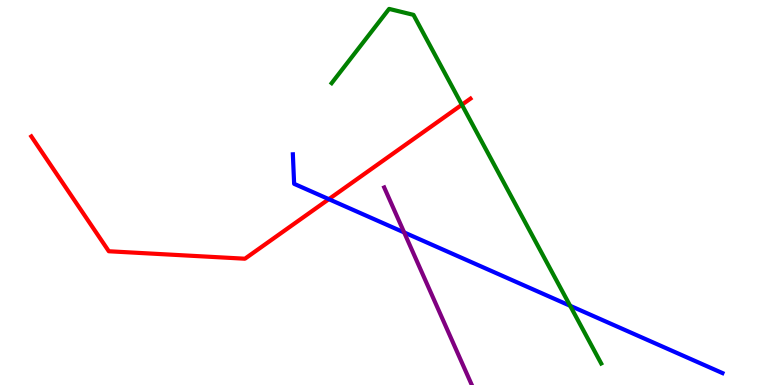[{'lines': ['blue', 'red'], 'intersections': [{'x': 4.24, 'y': 4.83}]}, {'lines': ['green', 'red'], 'intersections': [{'x': 5.96, 'y': 7.28}]}, {'lines': ['purple', 'red'], 'intersections': []}, {'lines': ['blue', 'green'], 'intersections': [{'x': 7.36, 'y': 2.06}]}, {'lines': ['blue', 'purple'], 'intersections': [{'x': 5.21, 'y': 3.96}]}, {'lines': ['green', 'purple'], 'intersections': []}]